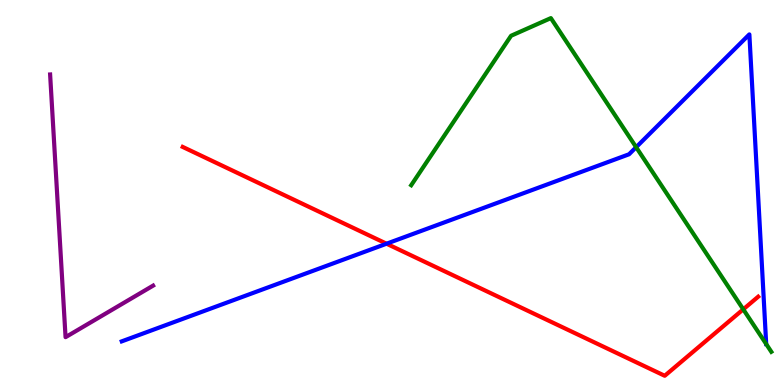[{'lines': ['blue', 'red'], 'intersections': [{'x': 4.99, 'y': 3.67}]}, {'lines': ['green', 'red'], 'intersections': [{'x': 9.59, 'y': 1.97}]}, {'lines': ['purple', 'red'], 'intersections': []}, {'lines': ['blue', 'green'], 'intersections': [{'x': 8.21, 'y': 6.18}, {'x': 9.89, 'y': 1.06}]}, {'lines': ['blue', 'purple'], 'intersections': []}, {'lines': ['green', 'purple'], 'intersections': []}]